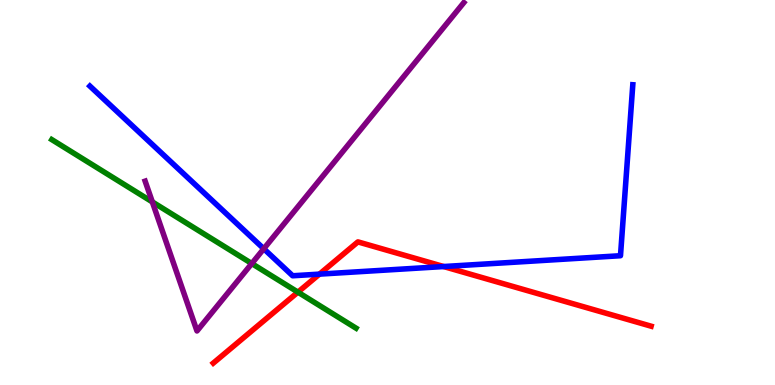[{'lines': ['blue', 'red'], 'intersections': [{'x': 4.12, 'y': 2.88}, {'x': 5.72, 'y': 3.08}]}, {'lines': ['green', 'red'], 'intersections': [{'x': 3.84, 'y': 2.41}]}, {'lines': ['purple', 'red'], 'intersections': []}, {'lines': ['blue', 'green'], 'intersections': []}, {'lines': ['blue', 'purple'], 'intersections': [{'x': 3.4, 'y': 3.54}]}, {'lines': ['green', 'purple'], 'intersections': [{'x': 1.97, 'y': 4.76}, {'x': 3.25, 'y': 3.15}]}]